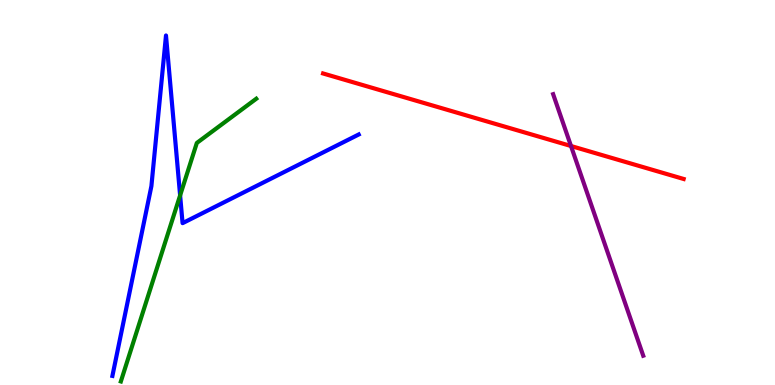[{'lines': ['blue', 'red'], 'intersections': []}, {'lines': ['green', 'red'], 'intersections': []}, {'lines': ['purple', 'red'], 'intersections': [{'x': 7.37, 'y': 6.21}]}, {'lines': ['blue', 'green'], 'intersections': [{'x': 2.32, 'y': 4.92}]}, {'lines': ['blue', 'purple'], 'intersections': []}, {'lines': ['green', 'purple'], 'intersections': []}]